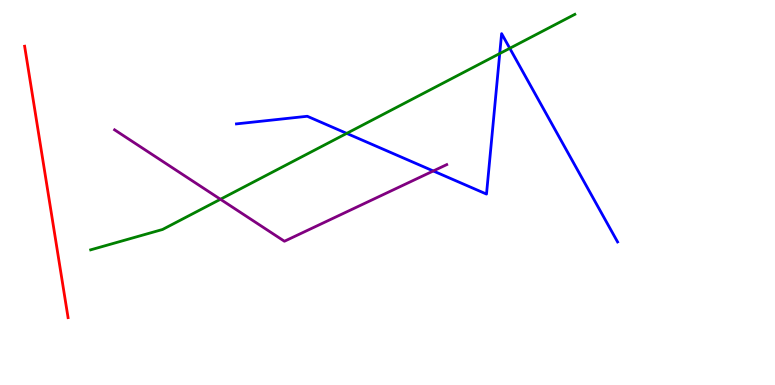[{'lines': ['blue', 'red'], 'intersections': []}, {'lines': ['green', 'red'], 'intersections': []}, {'lines': ['purple', 'red'], 'intersections': []}, {'lines': ['blue', 'green'], 'intersections': [{'x': 4.47, 'y': 6.54}, {'x': 6.45, 'y': 8.61}, {'x': 6.58, 'y': 8.75}]}, {'lines': ['blue', 'purple'], 'intersections': [{'x': 5.59, 'y': 5.56}]}, {'lines': ['green', 'purple'], 'intersections': [{'x': 2.84, 'y': 4.82}]}]